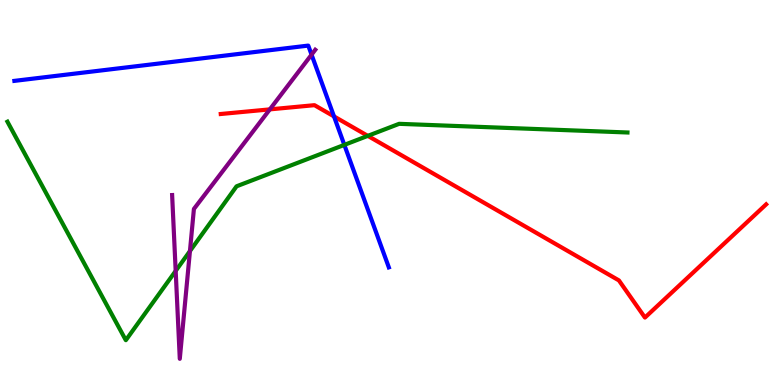[{'lines': ['blue', 'red'], 'intersections': [{'x': 4.31, 'y': 6.98}]}, {'lines': ['green', 'red'], 'intersections': [{'x': 4.75, 'y': 6.47}]}, {'lines': ['purple', 'red'], 'intersections': [{'x': 3.48, 'y': 7.16}]}, {'lines': ['blue', 'green'], 'intersections': [{'x': 4.44, 'y': 6.24}]}, {'lines': ['blue', 'purple'], 'intersections': [{'x': 4.02, 'y': 8.58}]}, {'lines': ['green', 'purple'], 'intersections': [{'x': 2.27, 'y': 2.96}, {'x': 2.45, 'y': 3.48}]}]